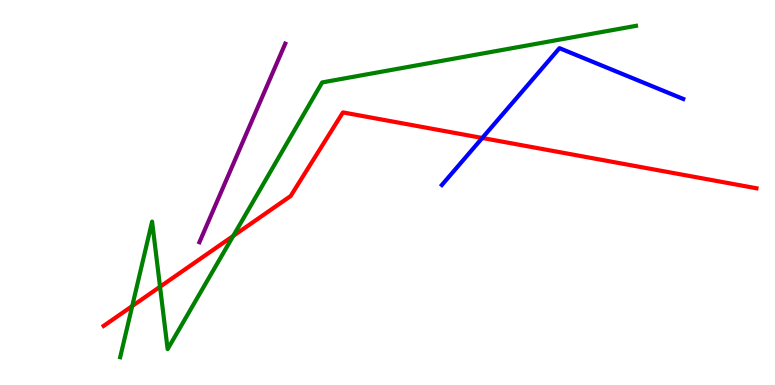[{'lines': ['blue', 'red'], 'intersections': [{'x': 6.22, 'y': 6.42}]}, {'lines': ['green', 'red'], 'intersections': [{'x': 1.71, 'y': 2.05}, {'x': 2.06, 'y': 2.55}, {'x': 3.01, 'y': 3.87}]}, {'lines': ['purple', 'red'], 'intersections': []}, {'lines': ['blue', 'green'], 'intersections': []}, {'lines': ['blue', 'purple'], 'intersections': []}, {'lines': ['green', 'purple'], 'intersections': []}]